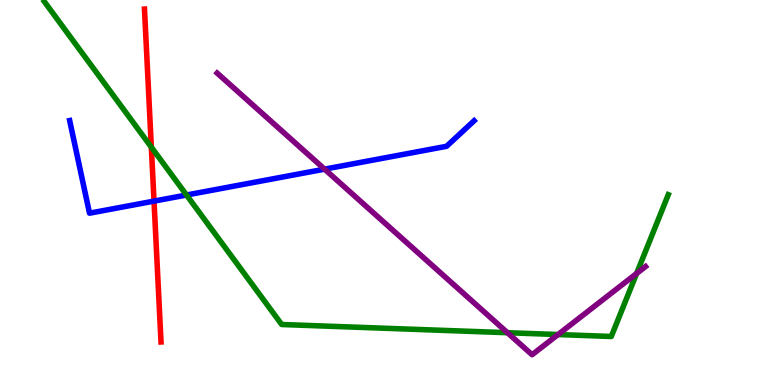[{'lines': ['blue', 'red'], 'intersections': [{'x': 1.99, 'y': 4.78}]}, {'lines': ['green', 'red'], 'intersections': [{'x': 1.95, 'y': 6.18}]}, {'lines': ['purple', 'red'], 'intersections': []}, {'lines': ['blue', 'green'], 'intersections': [{'x': 2.41, 'y': 4.93}]}, {'lines': ['blue', 'purple'], 'intersections': [{'x': 4.19, 'y': 5.61}]}, {'lines': ['green', 'purple'], 'intersections': [{'x': 6.55, 'y': 1.36}, {'x': 7.2, 'y': 1.31}, {'x': 8.21, 'y': 2.9}]}]